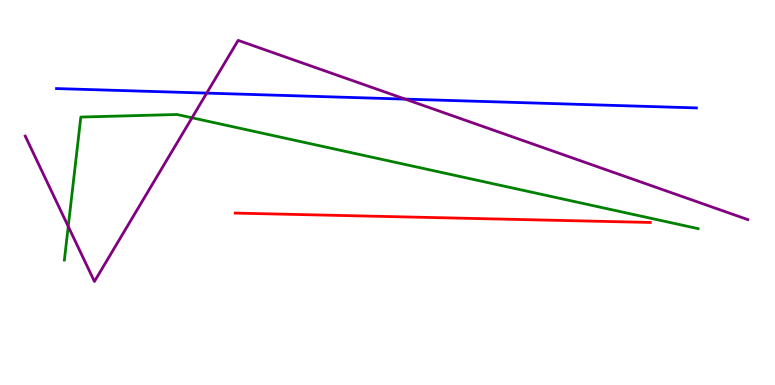[{'lines': ['blue', 'red'], 'intersections': []}, {'lines': ['green', 'red'], 'intersections': []}, {'lines': ['purple', 'red'], 'intersections': []}, {'lines': ['blue', 'green'], 'intersections': []}, {'lines': ['blue', 'purple'], 'intersections': [{'x': 2.67, 'y': 7.58}, {'x': 5.23, 'y': 7.43}]}, {'lines': ['green', 'purple'], 'intersections': [{'x': 0.881, 'y': 4.12}, {'x': 2.48, 'y': 6.94}]}]